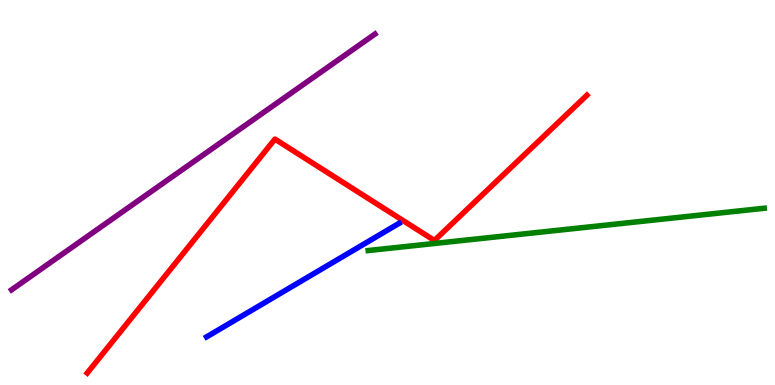[{'lines': ['blue', 'red'], 'intersections': []}, {'lines': ['green', 'red'], 'intersections': []}, {'lines': ['purple', 'red'], 'intersections': []}, {'lines': ['blue', 'green'], 'intersections': []}, {'lines': ['blue', 'purple'], 'intersections': []}, {'lines': ['green', 'purple'], 'intersections': []}]